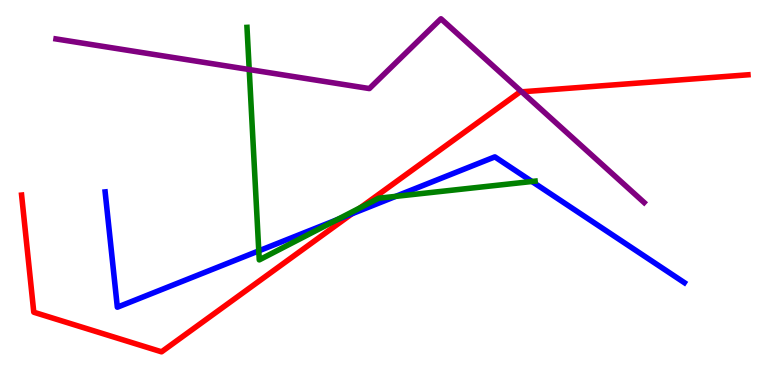[{'lines': ['blue', 'red'], 'intersections': [{'x': 4.54, 'y': 4.45}]}, {'lines': ['green', 'red'], 'intersections': [{'x': 4.65, 'y': 4.61}]}, {'lines': ['purple', 'red'], 'intersections': [{'x': 6.73, 'y': 7.62}]}, {'lines': ['blue', 'green'], 'intersections': [{'x': 3.34, 'y': 3.48}, {'x': 4.35, 'y': 4.29}, {'x': 5.11, 'y': 4.9}, {'x': 6.86, 'y': 5.29}]}, {'lines': ['blue', 'purple'], 'intersections': []}, {'lines': ['green', 'purple'], 'intersections': [{'x': 3.22, 'y': 8.19}]}]